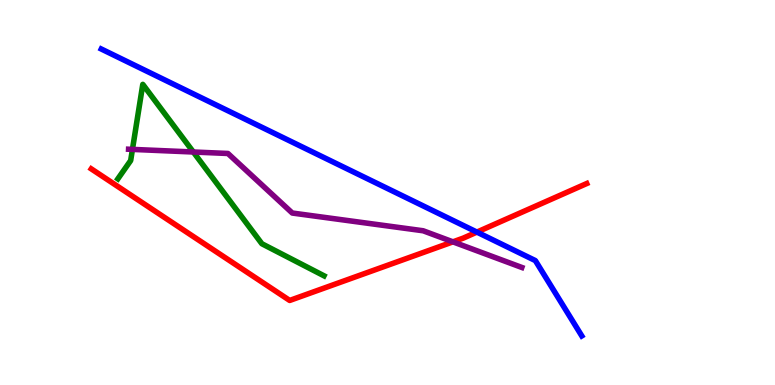[{'lines': ['blue', 'red'], 'intersections': [{'x': 6.15, 'y': 3.97}]}, {'lines': ['green', 'red'], 'intersections': []}, {'lines': ['purple', 'red'], 'intersections': [{'x': 5.84, 'y': 3.72}]}, {'lines': ['blue', 'green'], 'intersections': []}, {'lines': ['blue', 'purple'], 'intersections': []}, {'lines': ['green', 'purple'], 'intersections': [{'x': 1.71, 'y': 6.12}, {'x': 2.49, 'y': 6.05}]}]